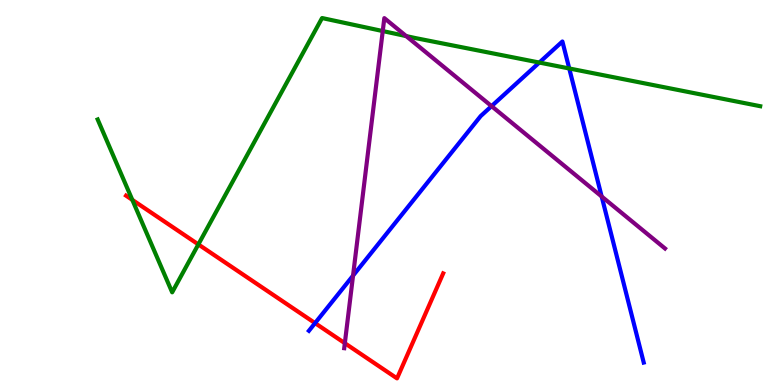[{'lines': ['blue', 'red'], 'intersections': [{'x': 4.07, 'y': 1.61}]}, {'lines': ['green', 'red'], 'intersections': [{'x': 1.71, 'y': 4.81}, {'x': 2.56, 'y': 3.65}]}, {'lines': ['purple', 'red'], 'intersections': [{'x': 4.45, 'y': 1.09}]}, {'lines': ['blue', 'green'], 'intersections': [{'x': 6.96, 'y': 8.38}, {'x': 7.35, 'y': 8.22}]}, {'lines': ['blue', 'purple'], 'intersections': [{'x': 4.56, 'y': 2.84}, {'x': 6.34, 'y': 7.24}, {'x': 7.76, 'y': 4.9}]}, {'lines': ['green', 'purple'], 'intersections': [{'x': 4.94, 'y': 9.19}, {'x': 5.24, 'y': 9.06}]}]